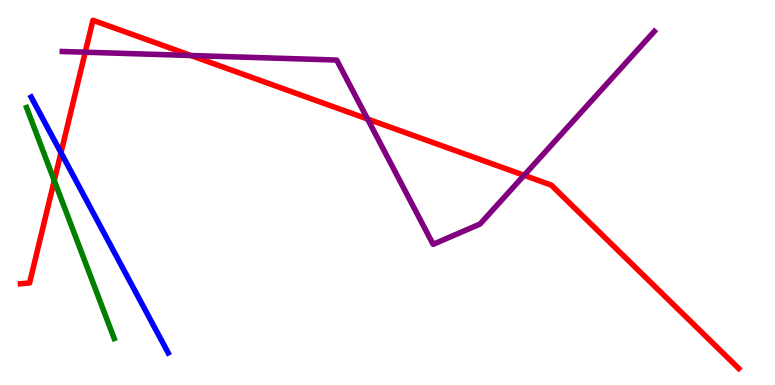[{'lines': ['blue', 'red'], 'intersections': [{'x': 0.787, 'y': 6.03}]}, {'lines': ['green', 'red'], 'intersections': [{'x': 0.7, 'y': 5.31}]}, {'lines': ['purple', 'red'], 'intersections': [{'x': 1.1, 'y': 8.64}, {'x': 2.46, 'y': 8.56}, {'x': 4.74, 'y': 6.91}, {'x': 6.76, 'y': 5.45}]}, {'lines': ['blue', 'green'], 'intersections': []}, {'lines': ['blue', 'purple'], 'intersections': []}, {'lines': ['green', 'purple'], 'intersections': []}]